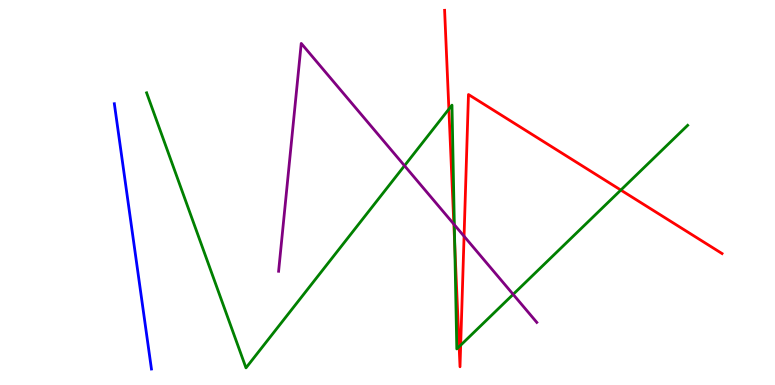[{'lines': ['blue', 'red'], 'intersections': []}, {'lines': ['green', 'red'], 'intersections': [{'x': 5.79, 'y': 7.17}, {'x': 5.87, 'y': 3.64}, {'x': 5.92, 'y': 0.995}, {'x': 5.94, 'y': 1.03}, {'x': 8.01, 'y': 5.06}]}, {'lines': ['purple', 'red'], 'intersections': [{'x': 5.86, 'y': 4.18}, {'x': 5.99, 'y': 3.86}]}, {'lines': ['blue', 'green'], 'intersections': []}, {'lines': ['blue', 'purple'], 'intersections': []}, {'lines': ['green', 'purple'], 'intersections': [{'x': 5.22, 'y': 5.7}, {'x': 5.86, 'y': 4.16}, {'x': 6.62, 'y': 2.35}]}]